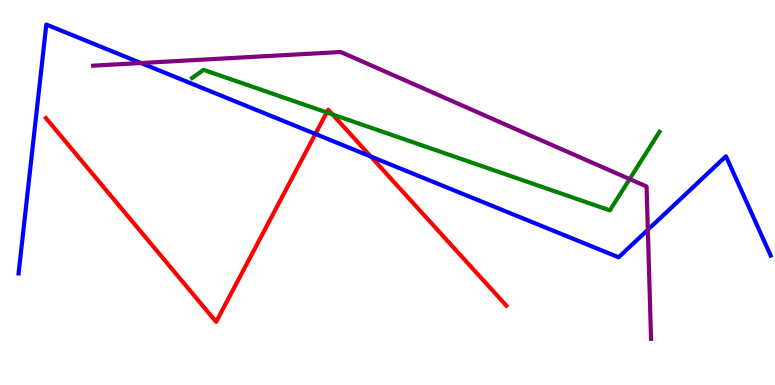[{'lines': ['blue', 'red'], 'intersections': [{'x': 4.07, 'y': 6.52}, {'x': 4.78, 'y': 5.94}]}, {'lines': ['green', 'red'], 'intersections': [{'x': 4.22, 'y': 7.08}, {'x': 4.29, 'y': 7.03}]}, {'lines': ['purple', 'red'], 'intersections': []}, {'lines': ['blue', 'green'], 'intersections': []}, {'lines': ['blue', 'purple'], 'intersections': [{'x': 1.82, 'y': 8.36}, {'x': 8.36, 'y': 4.03}]}, {'lines': ['green', 'purple'], 'intersections': [{'x': 8.12, 'y': 5.35}]}]